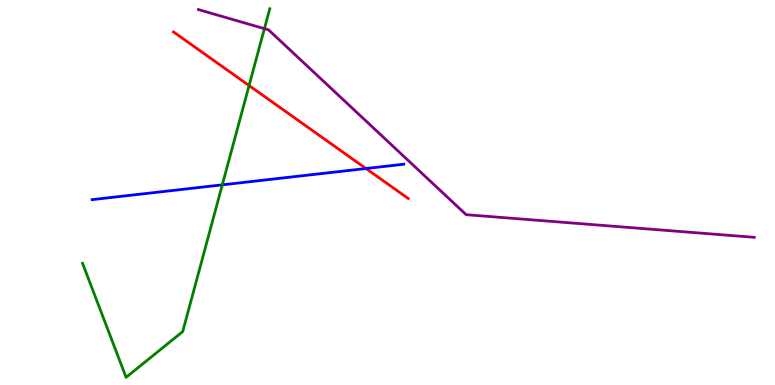[{'lines': ['blue', 'red'], 'intersections': [{'x': 4.72, 'y': 5.62}]}, {'lines': ['green', 'red'], 'intersections': [{'x': 3.21, 'y': 7.78}]}, {'lines': ['purple', 'red'], 'intersections': []}, {'lines': ['blue', 'green'], 'intersections': [{'x': 2.87, 'y': 5.2}]}, {'lines': ['blue', 'purple'], 'intersections': []}, {'lines': ['green', 'purple'], 'intersections': [{'x': 3.41, 'y': 9.26}]}]